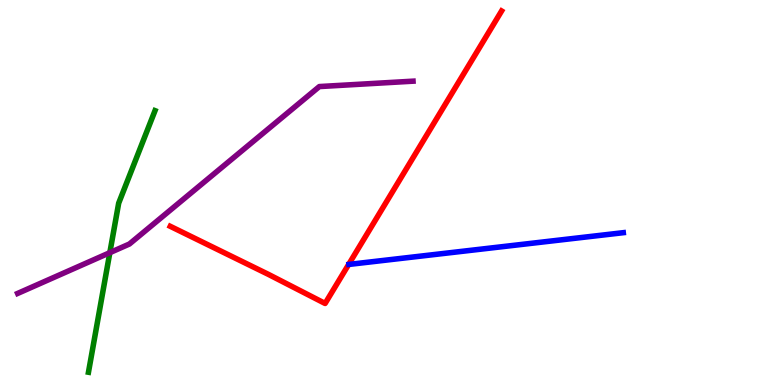[{'lines': ['blue', 'red'], 'intersections': []}, {'lines': ['green', 'red'], 'intersections': []}, {'lines': ['purple', 'red'], 'intersections': []}, {'lines': ['blue', 'green'], 'intersections': []}, {'lines': ['blue', 'purple'], 'intersections': []}, {'lines': ['green', 'purple'], 'intersections': [{'x': 1.42, 'y': 3.44}]}]